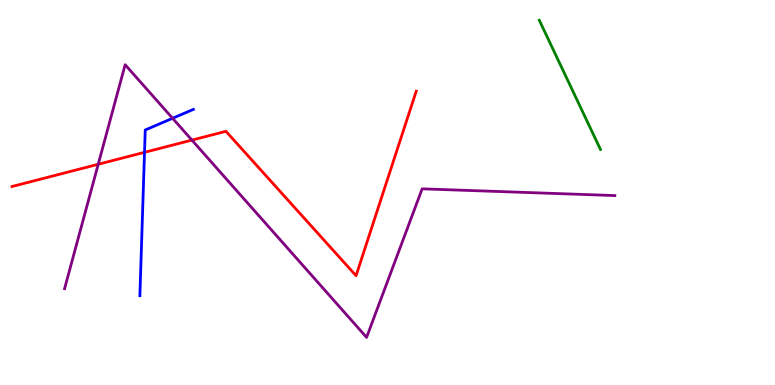[{'lines': ['blue', 'red'], 'intersections': [{'x': 1.86, 'y': 6.04}]}, {'lines': ['green', 'red'], 'intersections': []}, {'lines': ['purple', 'red'], 'intersections': [{'x': 1.27, 'y': 5.73}, {'x': 2.48, 'y': 6.36}]}, {'lines': ['blue', 'green'], 'intersections': []}, {'lines': ['blue', 'purple'], 'intersections': [{'x': 2.23, 'y': 6.93}]}, {'lines': ['green', 'purple'], 'intersections': []}]